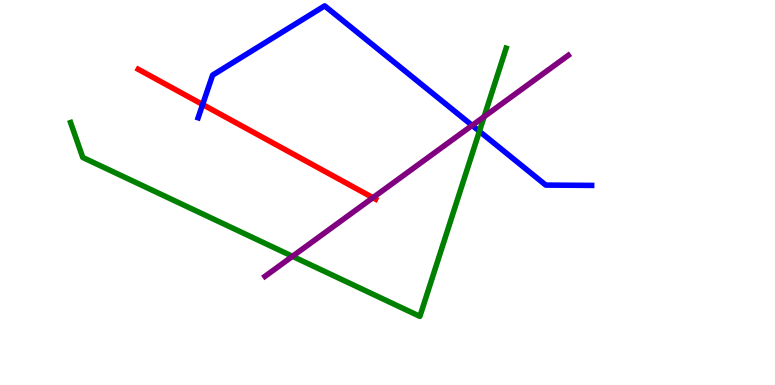[{'lines': ['blue', 'red'], 'intersections': [{'x': 2.61, 'y': 7.29}]}, {'lines': ['green', 'red'], 'intersections': []}, {'lines': ['purple', 'red'], 'intersections': [{'x': 4.81, 'y': 4.87}]}, {'lines': ['blue', 'green'], 'intersections': [{'x': 6.19, 'y': 6.59}]}, {'lines': ['blue', 'purple'], 'intersections': [{'x': 6.09, 'y': 6.74}]}, {'lines': ['green', 'purple'], 'intersections': [{'x': 3.77, 'y': 3.34}, {'x': 6.25, 'y': 6.97}]}]